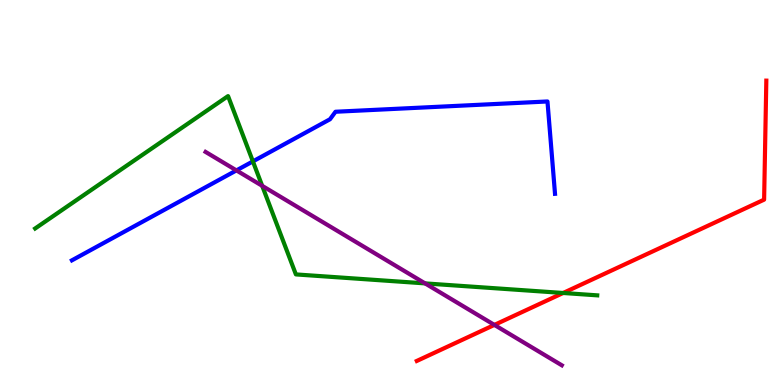[{'lines': ['blue', 'red'], 'intersections': []}, {'lines': ['green', 'red'], 'intersections': [{'x': 7.27, 'y': 2.39}]}, {'lines': ['purple', 'red'], 'intersections': [{'x': 6.38, 'y': 1.56}]}, {'lines': ['blue', 'green'], 'intersections': [{'x': 3.26, 'y': 5.81}]}, {'lines': ['blue', 'purple'], 'intersections': [{'x': 3.05, 'y': 5.57}]}, {'lines': ['green', 'purple'], 'intersections': [{'x': 3.38, 'y': 5.17}, {'x': 5.48, 'y': 2.64}]}]